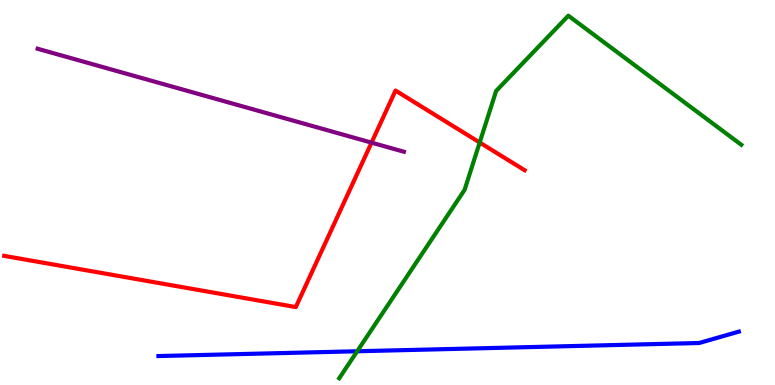[{'lines': ['blue', 'red'], 'intersections': []}, {'lines': ['green', 'red'], 'intersections': [{'x': 6.19, 'y': 6.3}]}, {'lines': ['purple', 'red'], 'intersections': [{'x': 4.79, 'y': 6.29}]}, {'lines': ['blue', 'green'], 'intersections': [{'x': 4.61, 'y': 0.876}]}, {'lines': ['blue', 'purple'], 'intersections': []}, {'lines': ['green', 'purple'], 'intersections': []}]